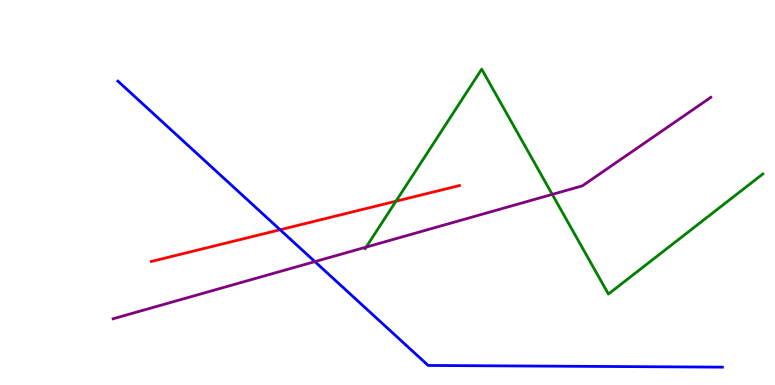[{'lines': ['blue', 'red'], 'intersections': [{'x': 3.61, 'y': 4.03}]}, {'lines': ['green', 'red'], 'intersections': [{'x': 5.11, 'y': 4.77}]}, {'lines': ['purple', 'red'], 'intersections': []}, {'lines': ['blue', 'green'], 'intersections': []}, {'lines': ['blue', 'purple'], 'intersections': [{'x': 4.06, 'y': 3.2}]}, {'lines': ['green', 'purple'], 'intersections': [{'x': 4.72, 'y': 3.58}, {'x': 7.13, 'y': 4.95}]}]